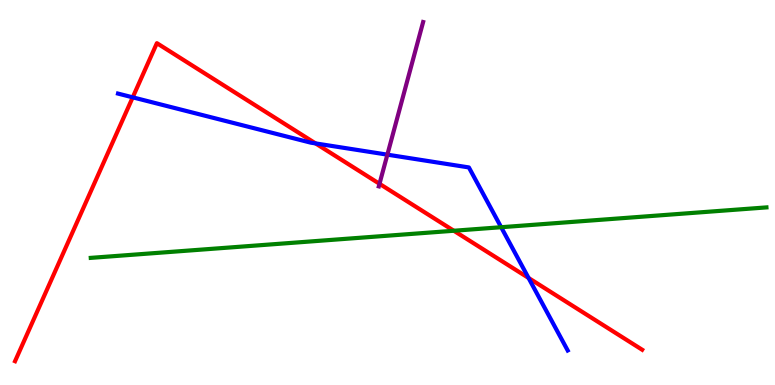[{'lines': ['blue', 'red'], 'intersections': [{'x': 1.71, 'y': 7.47}, {'x': 4.07, 'y': 6.28}, {'x': 6.82, 'y': 2.78}]}, {'lines': ['green', 'red'], 'intersections': [{'x': 5.86, 'y': 4.01}]}, {'lines': ['purple', 'red'], 'intersections': [{'x': 4.9, 'y': 5.23}]}, {'lines': ['blue', 'green'], 'intersections': [{'x': 6.47, 'y': 4.1}]}, {'lines': ['blue', 'purple'], 'intersections': [{'x': 5.0, 'y': 5.98}]}, {'lines': ['green', 'purple'], 'intersections': []}]